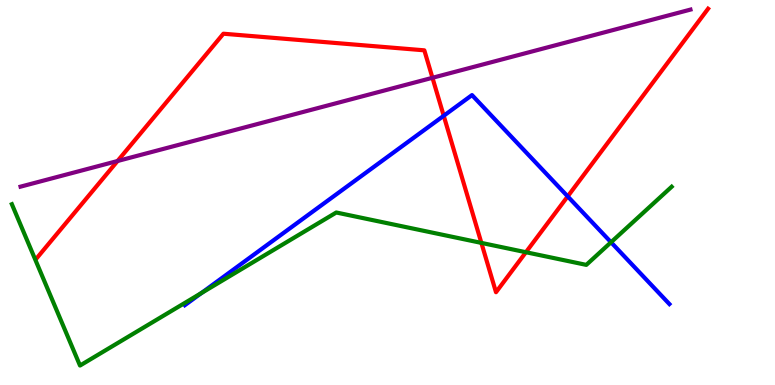[{'lines': ['blue', 'red'], 'intersections': [{'x': 5.73, 'y': 6.99}, {'x': 7.33, 'y': 4.9}]}, {'lines': ['green', 'red'], 'intersections': [{'x': 6.21, 'y': 3.69}, {'x': 6.79, 'y': 3.45}]}, {'lines': ['purple', 'red'], 'intersections': [{'x': 1.52, 'y': 5.82}, {'x': 5.58, 'y': 7.98}]}, {'lines': ['blue', 'green'], 'intersections': [{'x': 2.6, 'y': 2.39}, {'x': 7.88, 'y': 3.71}]}, {'lines': ['blue', 'purple'], 'intersections': []}, {'lines': ['green', 'purple'], 'intersections': []}]